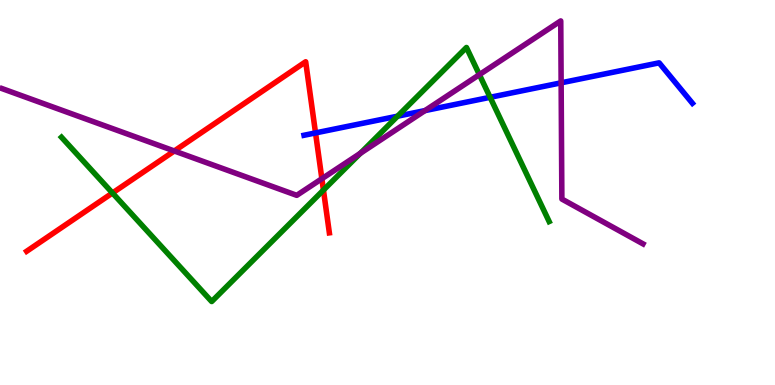[{'lines': ['blue', 'red'], 'intersections': [{'x': 4.07, 'y': 6.55}]}, {'lines': ['green', 'red'], 'intersections': [{'x': 1.45, 'y': 4.99}, {'x': 4.17, 'y': 5.06}]}, {'lines': ['purple', 'red'], 'intersections': [{'x': 2.25, 'y': 6.08}, {'x': 4.15, 'y': 5.36}]}, {'lines': ['blue', 'green'], 'intersections': [{'x': 5.13, 'y': 6.98}, {'x': 6.32, 'y': 7.47}]}, {'lines': ['blue', 'purple'], 'intersections': [{'x': 5.48, 'y': 7.13}, {'x': 7.24, 'y': 7.85}]}, {'lines': ['green', 'purple'], 'intersections': [{'x': 4.65, 'y': 6.02}, {'x': 6.19, 'y': 8.06}]}]